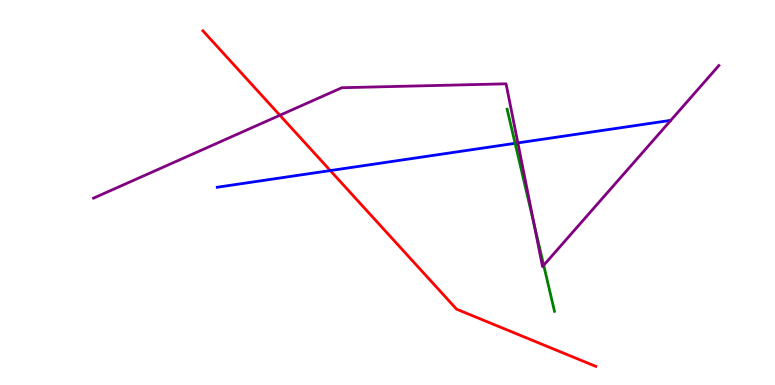[{'lines': ['blue', 'red'], 'intersections': [{'x': 4.26, 'y': 5.57}]}, {'lines': ['green', 'red'], 'intersections': []}, {'lines': ['purple', 'red'], 'intersections': [{'x': 3.61, 'y': 7.01}]}, {'lines': ['blue', 'green'], 'intersections': [{'x': 6.65, 'y': 6.28}]}, {'lines': ['blue', 'purple'], 'intersections': [{'x': 6.68, 'y': 6.29}]}, {'lines': ['green', 'purple'], 'intersections': [{'x': 6.89, 'y': 4.19}, {'x': 7.02, 'y': 3.11}]}]